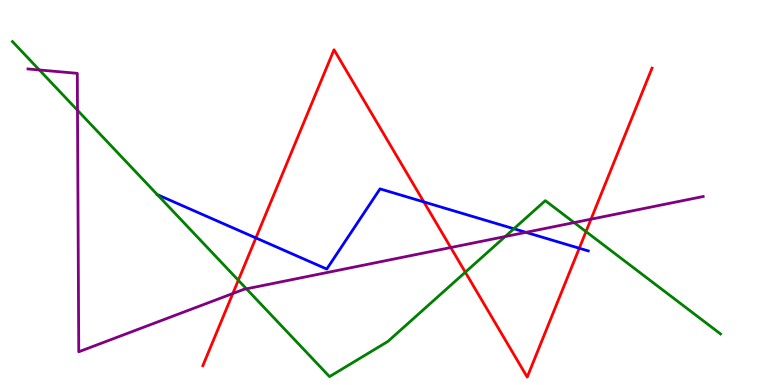[{'lines': ['blue', 'red'], 'intersections': [{'x': 3.3, 'y': 3.82}, {'x': 5.47, 'y': 4.76}, {'x': 7.47, 'y': 3.55}]}, {'lines': ['green', 'red'], 'intersections': [{'x': 3.08, 'y': 2.72}, {'x': 6.0, 'y': 2.93}, {'x': 7.56, 'y': 3.98}]}, {'lines': ['purple', 'red'], 'intersections': [{'x': 3.0, 'y': 2.38}, {'x': 5.82, 'y': 3.57}, {'x': 7.63, 'y': 4.31}]}, {'lines': ['blue', 'green'], 'intersections': [{'x': 2.03, 'y': 4.94}, {'x': 6.63, 'y': 4.06}]}, {'lines': ['blue', 'purple'], 'intersections': [{'x': 6.79, 'y': 3.97}]}, {'lines': ['green', 'purple'], 'intersections': [{'x': 0.508, 'y': 8.18}, {'x': 1.0, 'y': 7.14}, {'x': 3.18, 'y': 2.5}, {'x': 6.52, 'y': 3.86}, {'x': 7.41, 'y': 4.22}]}]